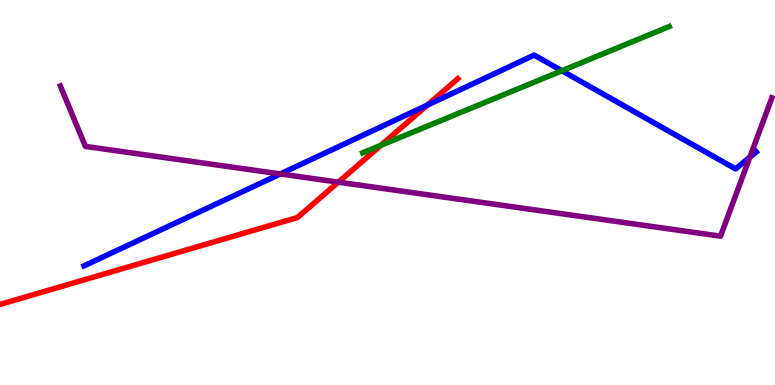[{'lines': ['blue', 'red'], 'intersections': [{'x': 5.51, 'y': 7.27}]}, {'lines': ['green', 'red'], 'intersections': [{'x': 4.91, 'y': 6.23}]}, {'lines': ['purple', 'red'], 'intersections': [{'x': 4.37, 'y': 5.27}]}, {'lines': ['blue', 'green'], 'intersections': [{'x': 7.25, 'y': 8.16}]}, {'lines': ['blue', 'purple'], 'intersections': [{'x': 3.62, 'y': 5.48}, {'x': 9.68, 'y': 5.92}]}, {'lines': ['green', 'purple'], 'intersections': []}]